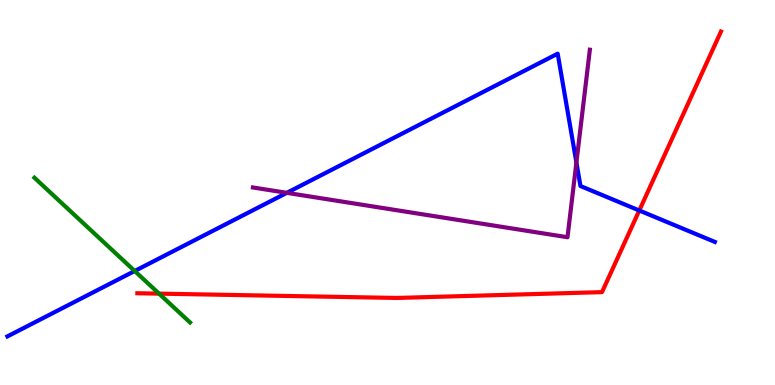[{'lines': ['blue', 'red'], 'intersections': [{'x': 8.25, 'y': 4.53}]}, {'lines': ['green', 'red'], 'intersections': [{'x': 2.05, 'y': 2.37}]}, {'lines': ['purple', 'red'], 'intersections': []}, {'lines': ['blue', 'green'], 'intersections': [{'x': 1.74, 'y': 2.96}]}, {'lines': ['blue', 'purple'], 'intersections': [{'x': 3.7, 'y': 4.99}, {'x': 7.44, 'y': 5.78}]}, {'lines': ['green', 'purple'], 'intersections': []}]